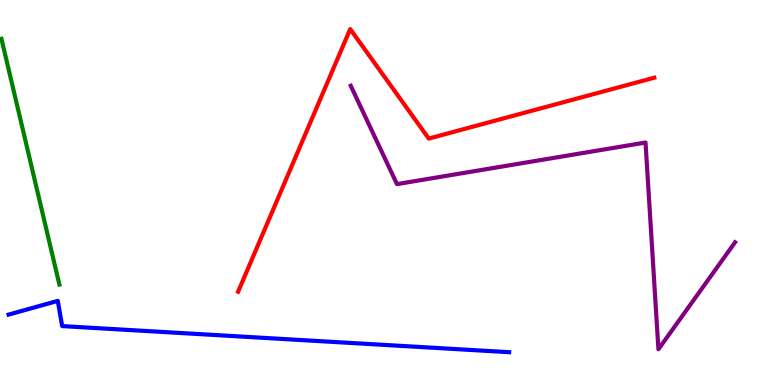[{'lines': ['blue', 'red'], 'intersections': []}, {'lines': ['green', 'red'], 'intersections': []}, {'lines': ['purple', 'red'], 'intersections': []}, {'lines': ['blue', 'green'], 'intersections': []}, {'lines': ['blue', 'purple'], 'intersections': []}, {'lines': ['green', 'purple'], 'intersections': []}]